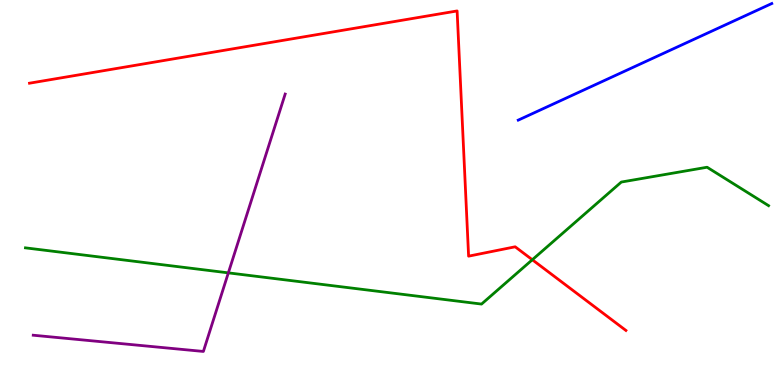[{'lines': ['blue', 'red'], 'intersections': []}, {'lines': ['green', 'red'], 'intersections': [{'x': 6.87, 'y': 3.25}]}, {'lines': ['purple', 'red'], 'intersections': []}, {'lines': ['blue', 'green'], 'intersections': []}, {'lines': ['blue', 'purple'], 'intersections': []}, {'lines': ['green', 'purple'], 'intersections': [{'x': 2.95, 'y': 2.91}]}]